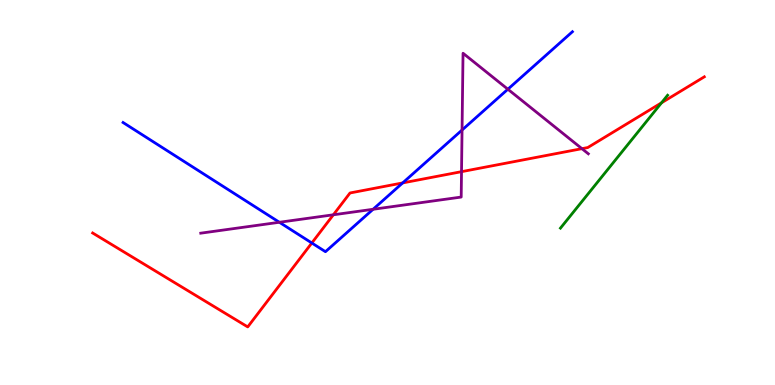[{'lines': ['blue', 'red'], 'intersections': [{'x': 4.02, 'y': 3.69}, {'x': 5.2, 'y': 5.25}]}, {'lines': ['green', 'red'], 'intersections': [{'x': 8.54, 'y': 7.33}]}, {'lines': ['purple', 'red'], 'intersections': [{'x': 4.3, 'y': 4.42}, {'x': 5.96, 'y': 5.54}, {'x': 7.51, 'y': 6.14}]}, {'lines': ['blue', 'green'], 'intersections': []}, {'lines': ['blue', 'purple'], 'intersections': [{'x': 3.6, 'y': 4.23}, {'x': 4.81, 'y': 4.56}, {'x': 5.96, 'y': 6.62}, {'x': 6.55, 'y': 7.68}]}, {'lines': ['green', 'purple'], 'intersections': []}]